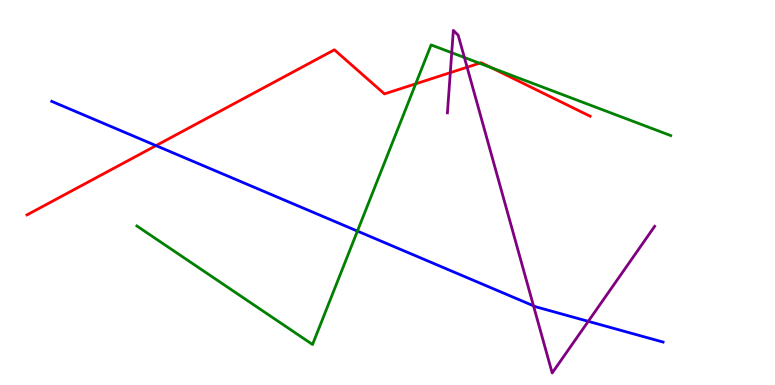[{'lines': ['blue', 'red'], 'intersections': [{'x': 2.01, 'y': 6.22}]}, {'lines': ['green', 'red'], 'intersections': [{'x': 5.36, 'y': 7.82}, {'x': 6.19, 'y': 8.36}, {'x': 6.34, 'y': 8.24}]}, {'lines': ['purple', 'red'], 'intersections': [{'x': 5.81, 'y': 8.11}, {'x': 6.03, 'y': 8.25}]}, {'lines': ['blue', 'green'], 'intersections': [{'x': 4.61, 'y': 4.0}]}, {'lines': ['blue', 'purple'], 'intersections': [{'x': 6.88, 'y': 2.06}, {'x': 7.59, 'y': 1.65}]}, {'lines': ['green', 'purple'], 'intersections': [{'x': 5.83, 'y': 8.63}, {'x': 5.99, 'y': 8.51}]}]